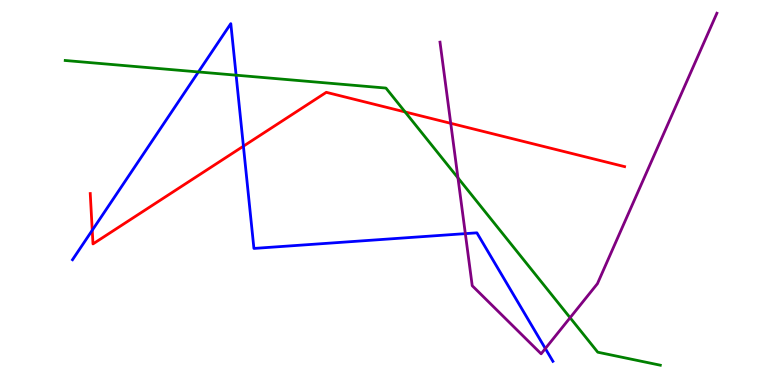[{'lines': ['blue', 'red'], 'intersections': [{'x': 1.19, 'y': 4.02}, {'x': 3.14, 'y': 6.2}]}, {'lines': ['green', 'red'], 'intersections': [{'x': 5.23, 'y': 7.09}]}, {'lines': ['purple', 'red'], 'intersections': [{'x': 5.82, 'y': 6.8}]}, {'lines': ['blue', 'green'], 'intersections': [{'x': 2.56, 'y': 8.13}, {'x': 3.05, 'y': 8.05}]}, {'lines': ['blue', 'purple'], 'intersections': [{'x': 6.0, 'y': 3.93}, {'x': 7.04, 'y': 0.947}]}, {'lines': ['green', 'purple'], 'intersections': [{'x': 5.91, 'y': 5.38}, {'x': 7.36, 'y': 1.75}]}]